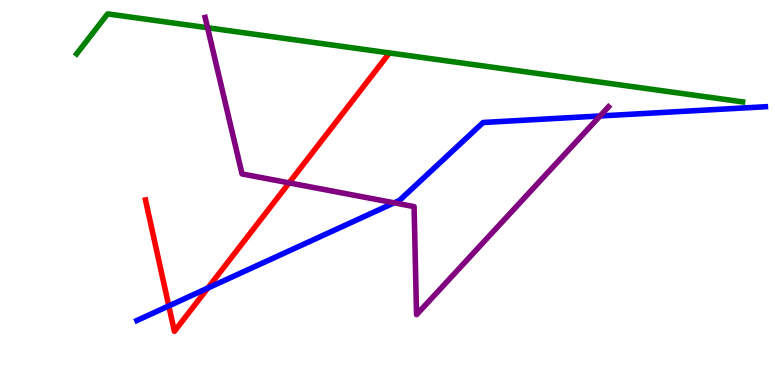[{'lines': ['blue', 'red'], 'intersections': [{'x': 2.18, 'y': 2.05}, {'x': 2.68, 'y': 2.52}]}, {'lines': ['green', 'red'], 'intersections': []}, {'lines': ['purple', 'red'], 'intersections': [{'x': 3.73, 'y': 5.25}]}, {'lines': ['blue', 'green'], 'intersections': []}, {'lines': ['blue', 'purple'], 'intersections': [{'x': 5.09, 'y': 4.73}, {'x': 7.74, 'y': 6.99}]}, {'lines': ['green', 'purple'], 'intersections': [{'x': 2.68, 'y': 9.28}]}]